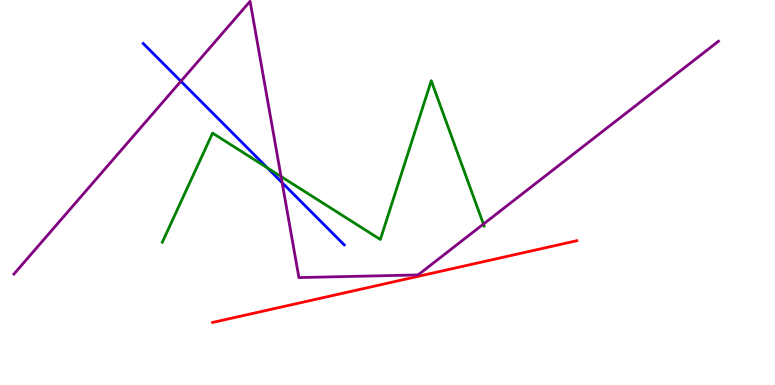[{'lines': ['blue', 'red'], 'intersections': []}, {'lines': ['green', 'red'], 'intersections': []}, {'lines': ['purple', 'red'], 'intersections': []}, {'lines': ['blue', 'green'], 'intersections': [{'x': 3.45, 'y': 5.64}]}, {'lines': ['blue', 'purple'], 'intersections': [{'x': 2.33, 'y': 7.89}, {'x': 3.64, 'y': 5.26}]}, {'lines': ['green', 'purple'], 'intersections': [{'x': 3.63, 'y': 5.41}, {'x': 6.24, 'y': 4.18}]}]